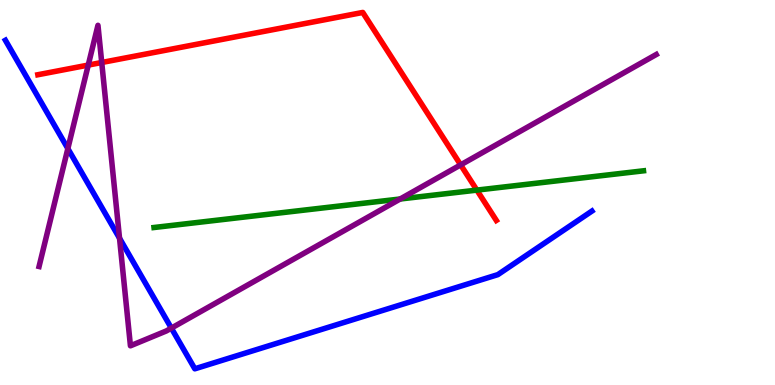[{'lines': ['blue', 'red'], 'intersections': []}, {'lines': ['green', 'red'], 'intersections': [{'x': 6.15, 'y': 5.06}]}, {'lines': ['purple', 'red'], 'intersections': [{'x': 1.14, 'y': 8.31}, {'x': 1.31, 'y': 8.38}, {'x': 5.94, 'y': 5.72}]}, {'lines': ['blue', 'green'], 'intersections': []}, {'lines': ['blue', 'purple'], 'intersections': [{'x': 0.876, 'y': 6.14}, {'x': 1.54, 'y': 3.81}, {'x': 2.21, 'y': 1.48}]}, {'lines': ['green', 'purple'], 'intersections': [{'x': 5.16, 'y': 4.83}]}]